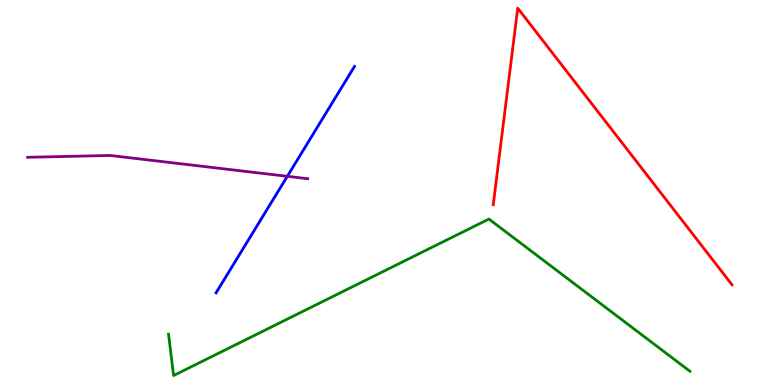[{'lines': ['blue', 'red'], 'intersections': []}, {'lines': ['green', 'red'], 'intersections': []}, {'lines': ['purple', 'red'], 'intersections': []}, {'lines': ['blue', 'green'], 'intersections': []}, {'lines': ['blue', 'purple'], 'intersections': [{'x': 3.71, 'y': 5.42}]}, {'lines': ['green', 'purple'], 'intersections': []}]